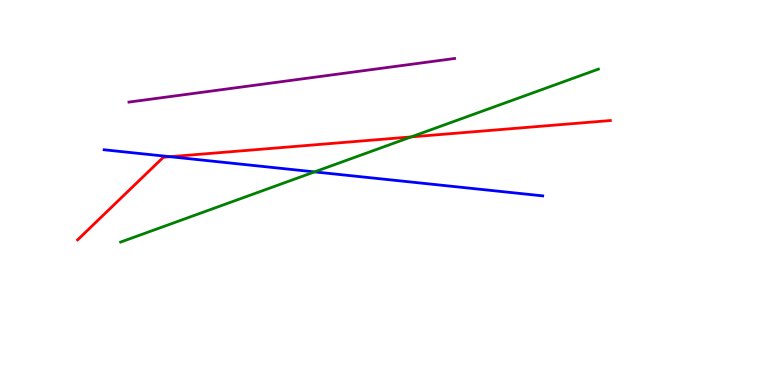[{'lines': ['blue', 'red'], 'intersections': [{'x': 2.2, 'y': 5.93}]}, {'lines': ['green', 'red'], 'intersections': [{'x': 5.31, 'y': 6.44}]}, {'lines': ['purple', 'red'], 'intersections': []}, {'lines': ['blue', 'green'], 'intersections': [{'x': 4.06, 'y': 5.54}]}, {'lines': ['blue', 'purple'], 'intersections': []}, {'lines': ['green', 'purple'], 'intersections': []}]